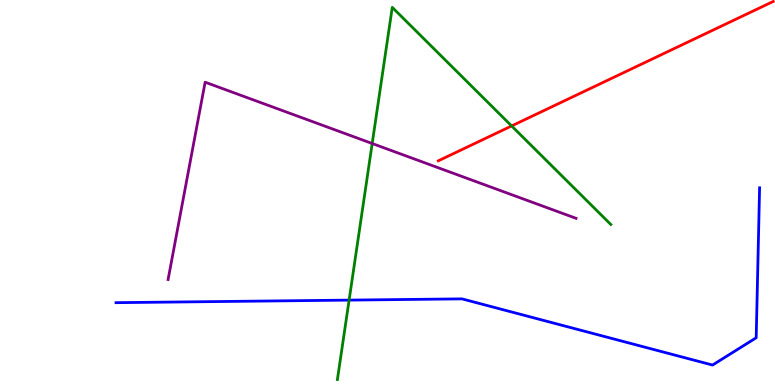[{'lines': ['blue', 'red'], 'intersections': []}, {'lines': ['green', 'red'], 'intersections': [{'x': 6.6, 'y': 6.73}]}, {'lines': ['purple', 'red'], 'intersections': []}, {'lines': ['blue', 'green'], 'intersections': [{'x': 4.5, 'y': 2.2}]}, {'lines': ['blue', 'purple'], 'intersections': []}, {'lines': ['green', 'purple'], 'intersections': [{'x': 4.8, 'y': 6.27}]}]